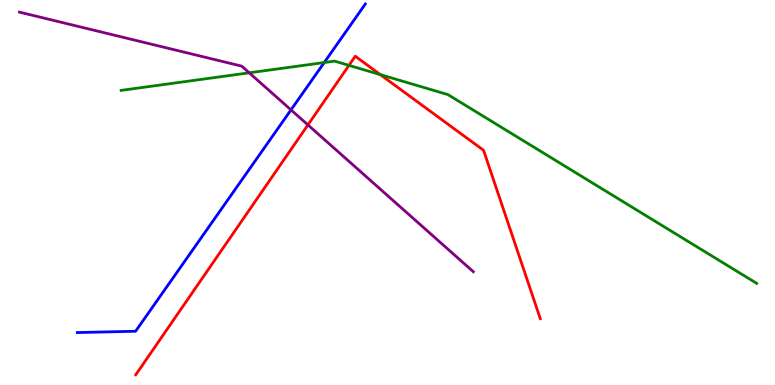[{'lines': ['blue', 'red'], 'intersections': []}, {'lines': ['green', 'red'], 'intersections': [{'x': 4.5, 'y': 8.3}, {'x': 4.91, 'y': 8.06}]}, {'lines': ['purple', 'red'], 'intersections': [{'x': 3.97, 'y': 6.76}]}, {'lines': ['blue', 'green'], 'intersections': [{'x': 4.18, 'y': 8.38}]}, {'lines': ['blue', 'purple'], 'intersections': [{'x': 3.75, 'y': 7.15}]}, {'lines': ['green', 'purple'], 'intersections': [{'x': 3.22, 'y': 8.11}]}]